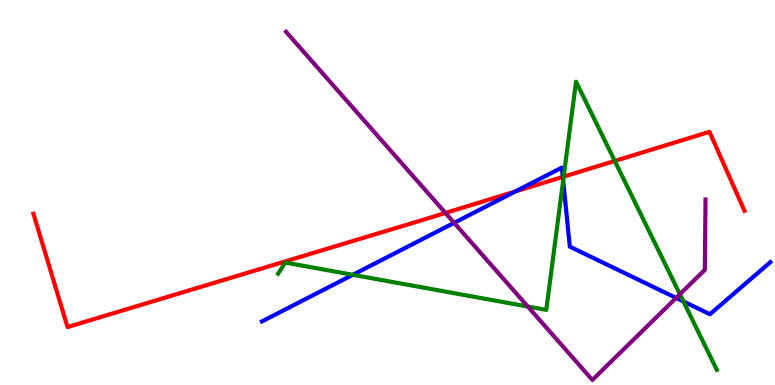[{'lines': ['blue', 'red'], 'intersections': [{'x': 6.65, 'y': 5.03}, {'x': 7.26, 'y': 5.41}]}, {'lines': ['green', 'red'], 'intersections': [{'x': 7.27, 'y': 5.41}, {'x': 7.93, 'y': 5.82}]}, {'lines': ['purple', 'red'], 'intersections': [{'x': 5.75, 'y': 4.47}]}, {'lines': ['blue', 'green'], 'intersections': [{'x': 4.55, 'y': 2.86}, {'x': 7.27, 'y': 5.31}, {'x': 8.82, 'y': 2.17}]}, {'lines': ['blue', 'purple'], 'intersections': [{'x': 5.86, 'y': 4.21}, {'x': 8.72, 'y': 2.26}]}, {'lines': ['green', 'purple'], 'intersections': [{'x': 6.81, 'y': 2.04}, {'x': 8.77, 'y': 2.36}]}]